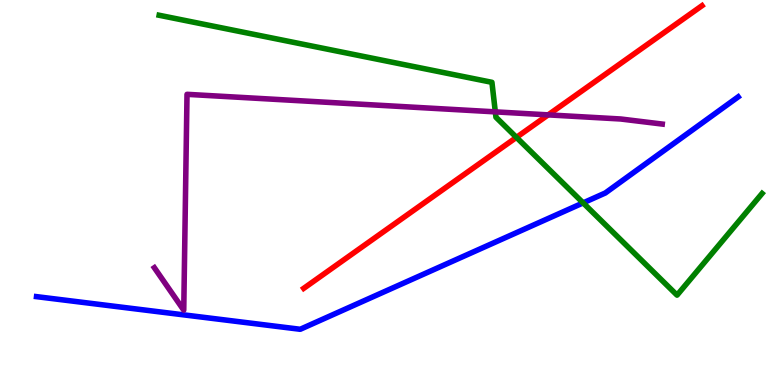[{'lines': ['blue', 'red'], 'intersections': []}, {'lines': ['green', 'red'], 'intersections': [{'x': 6.66, 'y': 6.43}]}, {'lines': ['purple', 'red'], 'intersections': [{'x': 7.07, 'y': 7.02}]}, {'lines': ['blue', 'green'], 'intersections': [{'x': 7.52, 'y': 4.73}]}, {'lines': ['blue', 'purple'], 'intersections': []}, {'lines': ['green', 'purple'], 'intersections': [{'x': 6.39, 'y': 7.09}]}]